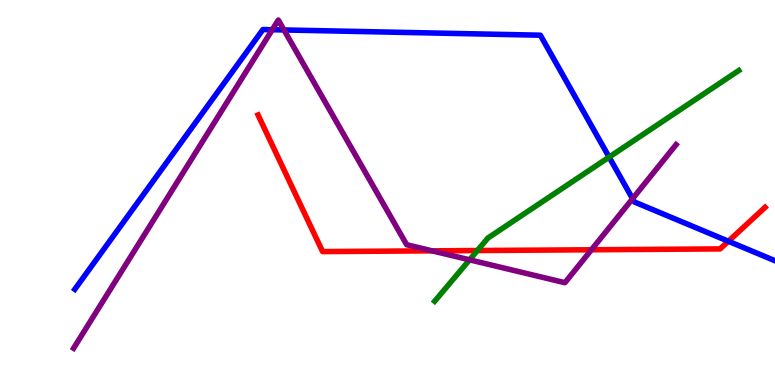[{'lines': ['blue', 'red'], 'intersections': [{'x': 9.4, 'y': 3.73}]}, {'lines': ['green', 'red'], 'intersections': [{'x': 6.16, 'y': 3.49}]}, {'lines': ['purple', 'red'], 'intersections': [{'x': 5.58, 'y': 3.48}, {'x': 7.63, 'y': 3.51}]}, {'lines': ['blue', 'green'], 'intersections': [{'x': 7.86, 'y': 5.92}]}, {'lines': ['blue', 'purple'], 'intersections': [{'x': 3.51, 'y': 9.23}, {'x': 3.66, 'y': 9.22}, {'x': 8.16, 'y': 4.84}]}, {'lines': ['green', 'purple'], 'intersections': [{'x': 6.06, 'y': 3.25}]}]